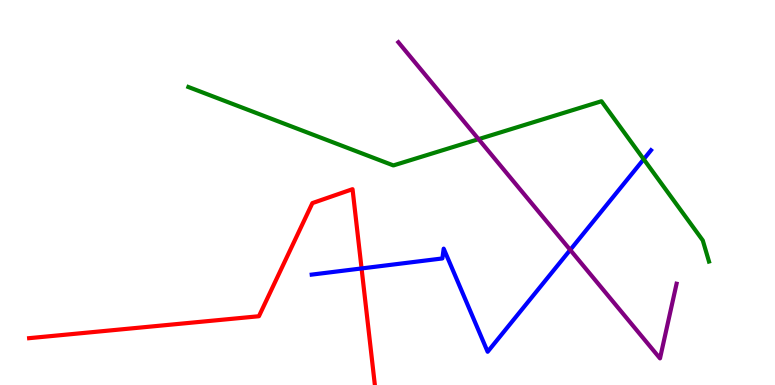[{'lines': ['blue', 'red'], 'intersections': [{'x': 4.67, 'y': 3.03}]}, {'lines': ['green', 'red'], 'intersections': []}, {'lines': ['purple', 'red'], 'intersections': []}, {'lines': ['blue', 'green'], 'intersections': [{'x': 8.31, 'y': 5.86}]}, {'lines': ['blue', 'purple'], 'intersections': [{'x': 7.36, 'y': 3.51}]}, {'lines': ['green', 'purple'], 'intersections': [{'x': 6.17, 'y': 6.39}]}]